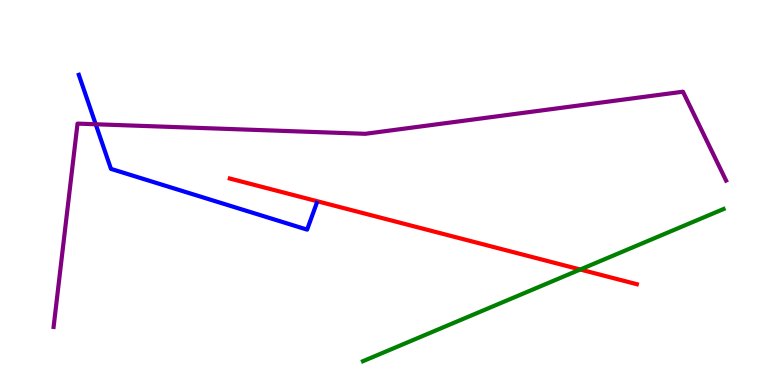[{'lines': ['blue', 'red'], 'intersections': []}, {'lines': ['green', 'red'], 'intersections': [{'x': 7.49, 'y': 3.0}]}, {'lines': ['purple', 'red'], 'intersections': []}, {'lines': ['blue', 'green'], 'intersections': []}, {'lines': ['blue', 'purple'], 'intersections': [{'x': 1.24, 'y': 6.77}]}, {'lines': ['green', 'purple'], 'intersections': []}]